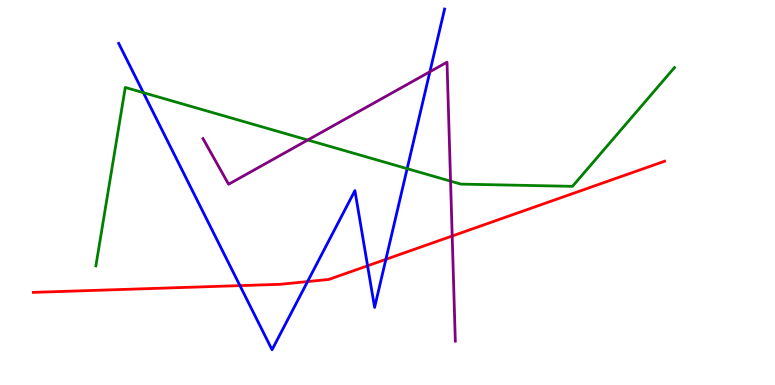[{'lines': ['blue', 'red'], 'intersections': [{'x': 3.1, 'y': 2.58}, {'x': 3.97, 'y': 2.69}, {'x': 4.74, 'y': 3.1}, {'x': 4.98, 'y': 3.26}]}, {'lines': ['green', 'red'], 'intersections': []}, {'lines': ['purple', 'red'], 'intersections': [{'x': 5.83, 'y': 3.87}]}, {'lines': ['blue', 'green'], 'intersections': [{'x': 1.85, 'y': 7.59}, {'x': 5.25, 'y': 5.62}]}, {'lines': ['blue', 'purple'], 'intersections': [{'x': 5.55, 'y': 8.14}]}, {'lines': ['green', 'purple'], 'intersections': [{'x': 3.97, 'y': 6.36}, {'x': 5.81, 'y': 5.29}]}]